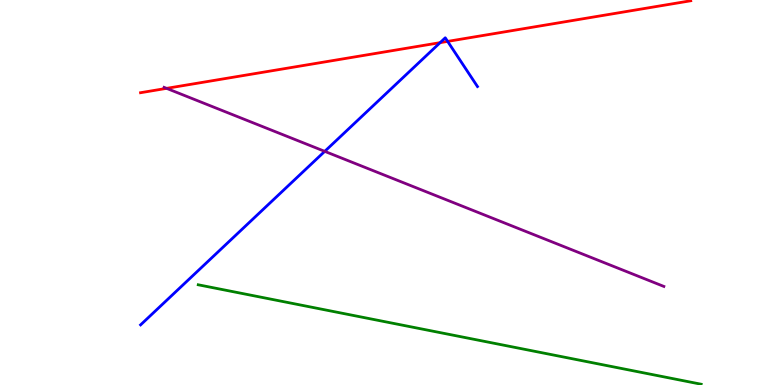[{'lines': ['blue', 'red'], 'intersections': [{'x': 5.68, 'y': 8.89}, {'x': 5.78, 'y': 8.92}]}, {'lines': ['green', 'red'], 'intersections': []}, {'lines': ['purple', 'red'], 'intersections': [{'x': 2.15, 'y': 7.7}]}, {'lines': ['blue', 'green'], 'intersections': []}, {'lines': ['blue', 'purple'], 'intersections': [{'x': 4.19, 'y': 6.07}]}, {'lines': ['green', 'purple'], 'intersections': []}]